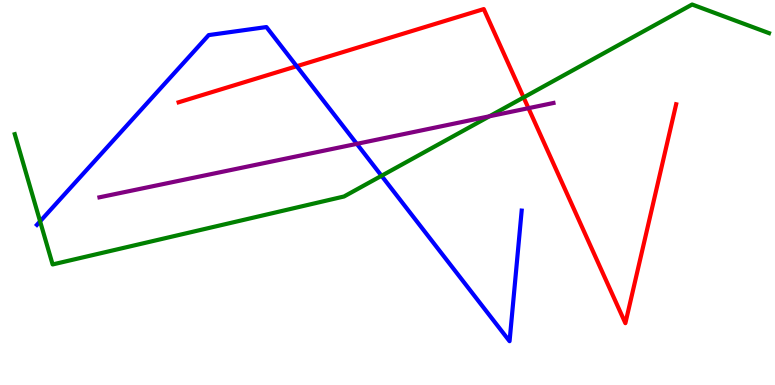[{'lines': ['blue', 'red'], 'intersections': [{'x': 3.83, 'y': 8.28}]}, {'lines': ['green', 'red'], 'intersections': [{'x': 6.76, 'y': 7.47}]}, {'lines': ['purple', 'red'], 'intersections': [{'x': 6.82, 'y': 7.19}]}, {'lines': ['blue', 'green'], 'intersections': [{'x': 0.517, 'y': 4.25}, {'x': 4.92, 'y': 5.43}]}, {'lines': ['blue', 'purple'], 'intersections': [{'x': 4.6, 'y': 6.26}]}, {'lines': ['green', 'purple'], 'intersections': [{'x': 6.32, 'y': 6.98}]}]